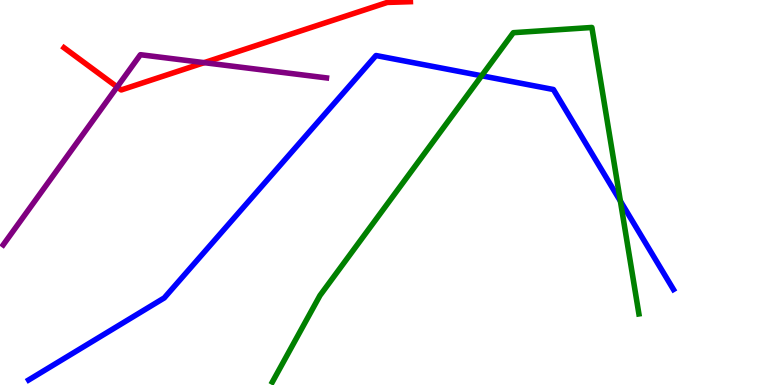[{'lines': ['blue', 'red'], 'intersections': []}, {'lines': ['green', 'red'], 'intersections': []}, {'lines': ['purple', 'red'], 'intersections': [{'x': 1.51, 'y': 7.74}, {'x': 2.63, 'y': 8.37}]}, {'lines': ['blue', 'green'], 'intersections': [{'x': 6.21, 'y': 8.03}, {'x': 8.0, 'y': 4.78}]}, {'lines': ['blue', 'purple'], 'intersections': []}, {'lines': ['green', 'purple'], 'intersections': []}]